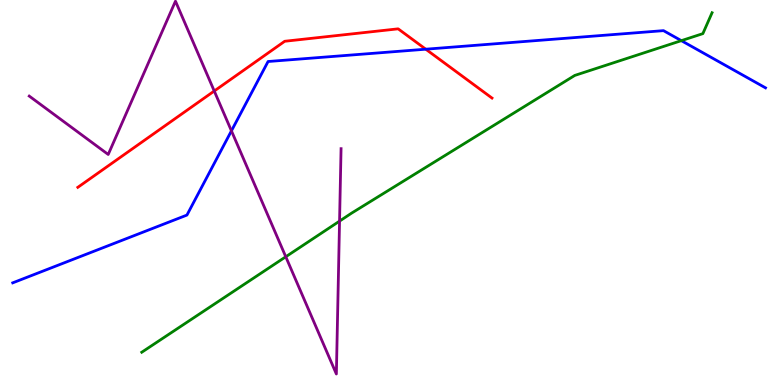[{'lines': ['blue', 'red'], 'intersections': [{'x': 5.49, 'y': 8.72}]}, {'lines': ['green', 'red'], 'intersections': []}, {'lines': ['purple', 'red'], 'intersections': [{'x': 2.76, 'y': 7.64}]}, {'lines': ['blue', 'green'], 'intersections': [{'x': 8.79, 'y': 8.94}]}, {'lines': ['blue', 'purple'], 'intersections': [{'x': 2.99, 'y': 6.6}]}, {'lines': ['green', 'purple'], 'intersections': [{'x': 3.69, 'y': 3.33}, {'x': 4.38, 'y': 4.26}]}]